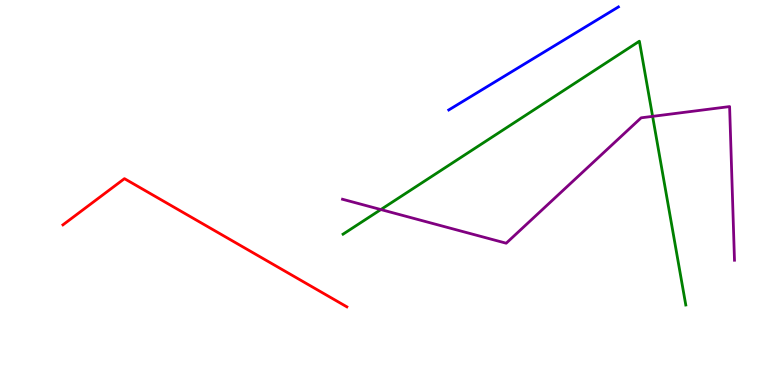[{'lines': ['blue', 'red'], 'intersections': []}, {'lines': ['green', 'red'], 'intersections': []}, {'lines': ['purple', 'red'], 'intersections': []}, {'lines': ['blue', 'green'], 'intersections': []}, {'lines': ['blue', 'purple'], 'intersections': []}, {'lines': ['green', 'purple'], 'intersections': [{'x': 4.91, 'y': 4.56}, {'x': 8.42, 'y': 6.98}]}]